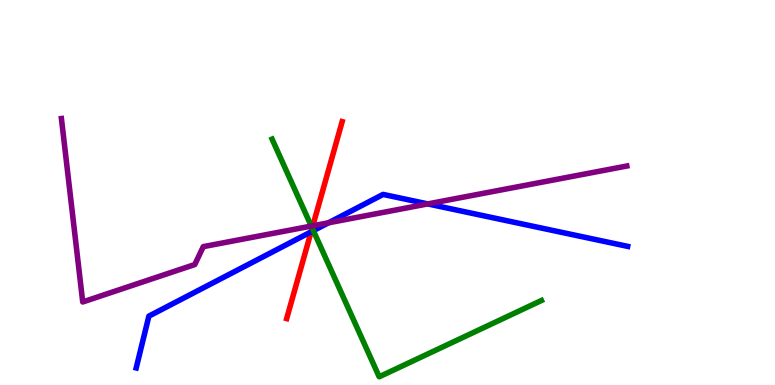[{'lines': ['blue', 'red'], 'intersections': [{'x': 4.01, 'y': 3.98}]}, {'lines': ['green', 'red'], 'intersections': [{'x': 4.03, 'y': 4.08}]}, {'lines': ['purple', 'red'], 'intersections': [{'x': 4.04, 'y': 4.14}]}, {'lines': ['blue', 'green'], 'intersections': [{'x': 4.04, 'y': 4.01}]}, {'lines': ['blue', 'purple'], 'intersections': [{'x': 4.24, 'y': 4.21}, {'x': 5.52, 'y': 4.7}]}, {'lines': ['green', 'purple'], 'intersections': [{'x': 4.02, 'y': 4.13}]}]